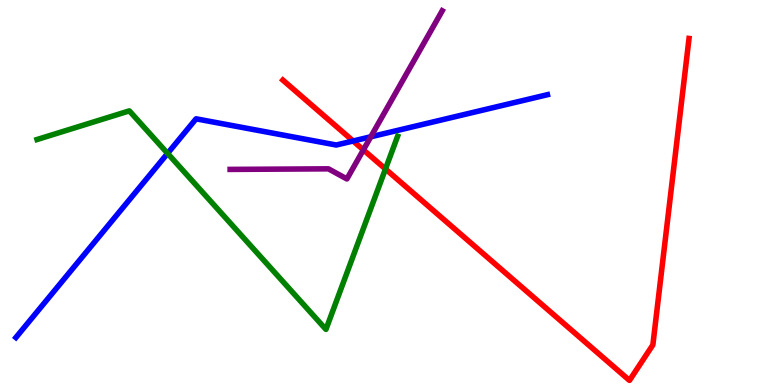[{'lines': ['blue', 'red'], 'intersections': [{'x': 4.56, 'y': 6.34}]}, {'lines': ['green', 'red'], 'intersections': [{'x': 4.97, 'y': 5.61}]}, {'lines': ['purple', 'red'], 'intersections': [{'x': 4.69, 'y': 6.11}]}, {'lines': ['blue', 'green'], 'intersections': [{'x': 2.16, 'y': 6.02}]}, {'lines': ['blue', 'purple'], 'intersections': [{'x': 4.78, 'y': 6.45}]}, {'lines': ['green', 'purple'], 'intersections': []}]